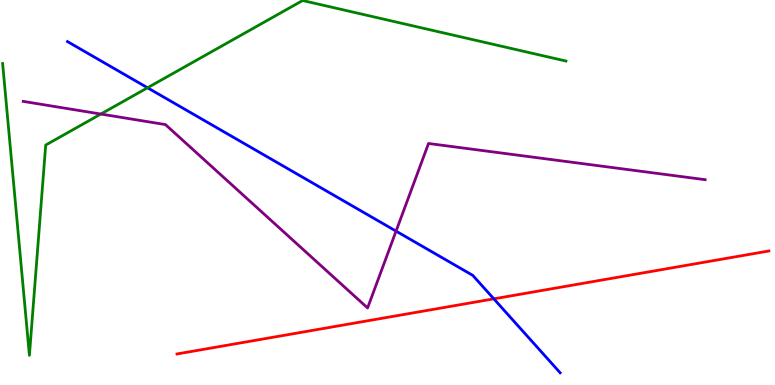[{'lines': ['blue', 'red'], 'intersections': [{'x': 6.37, 'y': 2.24}]}, {'lines': ['green', 'red'], 'intersections': []}, {'lines': ['purple', 'red'], 'intersections': []}, {'lines': ['blue', 'green'], 'intersections': [{'x': 1.9, 'y': 7.72}]}, {'lines': ['blue', 'purple'], 'intersections': [{'x': 5.11, 'y': 4.0}]}, {'lines': ['green', 'purple'], 'intersections': [{'x': 1.3, 'y': 7.04}]}]